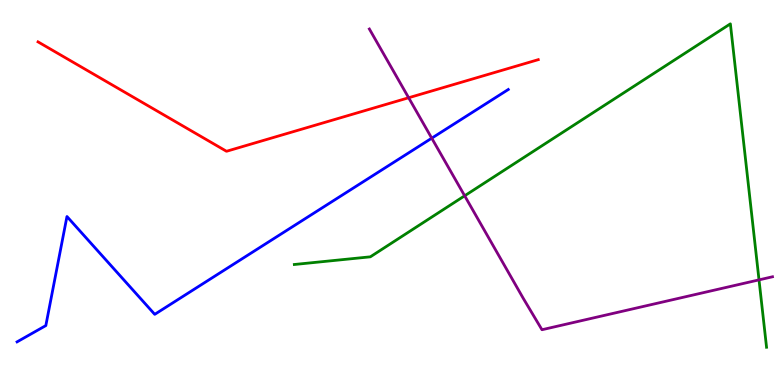[{'lines': ['blue', 'red'], 'intersections': []}, {'lines': ['green', 'red'], 'intersections': []}, {'lines': ['purple', 'red'], 'intersections': [{'x': 5.27, 'y': 7.46}]}, {'lines': ['blue', 'green'], 'intersections': []}, {'lines': ['blue', 'purple'], 'intersections': [{'x': 5.57, 'y': 6.41}]}, {'lines': ['green', 'purple'], 'intersections': [{'x': 6.0, 'y': 4.91}, {'x': 9.79, 'y': 2.73}]}]